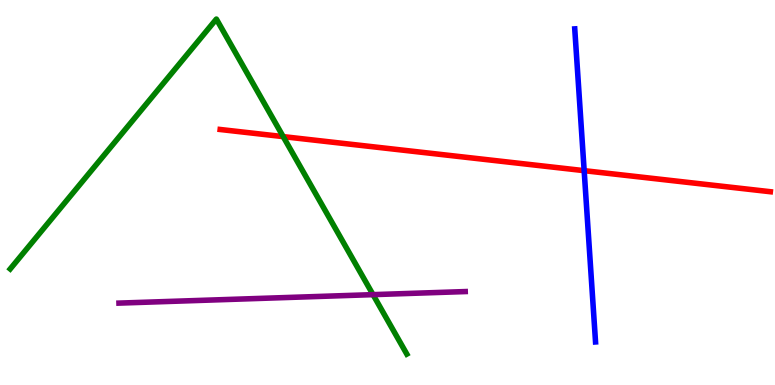[{'lines': ['blue', 'red'], 'intersections': [{'x': 7.54, 'y': 5.57}]}, {'lines': ['green', 'red'], 'intersections': [{'x': 3.65, 'y': 6.45}]}, {'lines': ['purple', 'red'], 'intersections': []}, {'lines': ['blue', 'green'], 'intersections': []}, {'lines': ['blue', 'purple'], 'intersections': []}, {'lines': ['green', 'purple'], 'intersections': [{'x': 4.81, 'y': 2.35}]}]